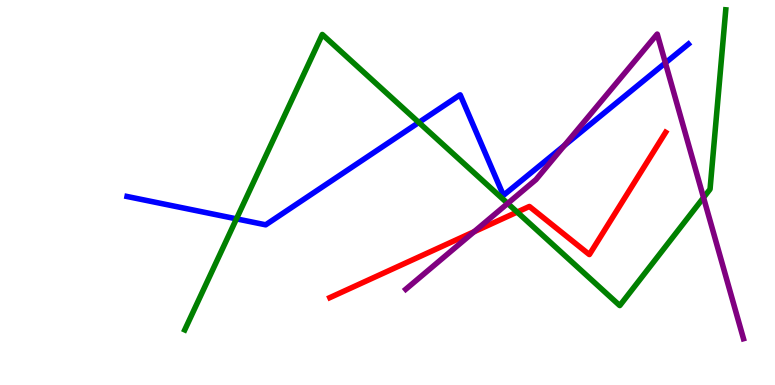[{'lines': ['blue', 'red'], 'intersections': []}, {'lines': ['green', 'red'], 'intersections': [{'x': 6.67, 'y': 4.49}]}, {'lines': ['purple', 'red'], 'intersections': [{'x': 6.12, 'y': 3.98}]}, {'lines': ['blue', 'green'], 'intersections': [{'x': 3.05, 'y': 4.32}, {'x': 5.4, 'y': 6.82}]}, {'lines': ['blue', 'purple'], 'intersections': [{'x': 7.28, 'y': 6.22}, {'x': 8.59, 'y': 8.37}]}, {'lines': ['green', 'purple'], 'intersections': [{'x': 6.55, 'y': 4.72}, {'x': 9.08, 'y': 4.87}]}]